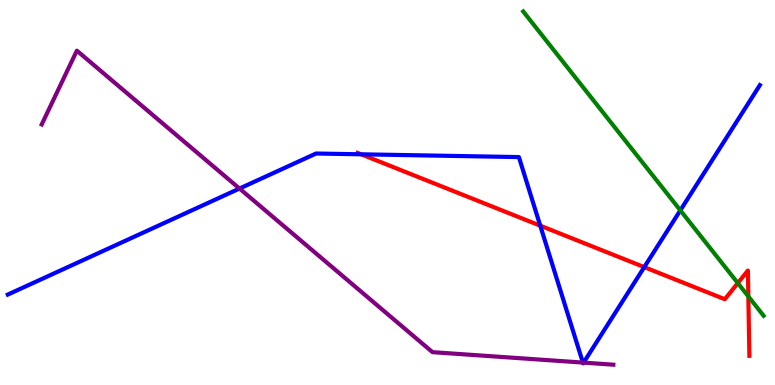[{'lines': ['blue', 'red'], 'intersections': [{'x': 4.66, 'y': 5.99}, {'x': 6.97, 'y': 4.14}, {'x': 8.31, 'y': 3.06}]}, {'lines': ['green', 'red'], 'intersections': [{'x': 9.52, 'y': 2.65}, {'x': 9.66, 'y': 2.3}]}, {'lines': ['purple', 'red'], 'intersections': []}, {'lines': ['blue', 'green'], 'intersections': [{'x': 8.78, 'y': 4.54}]}, {'lines': ['blue', 'purple'], 'intersections': [{'x': 3.09, 'y': 5.1}, {'x': 7.52, 'y': 0.582}, {'x': 7.53, 'y': 0.581}]}, {'lines': ['green', 'purple'], 'intersections': []}]